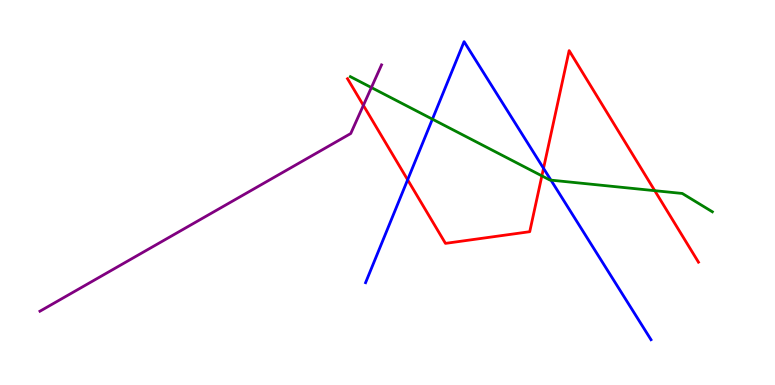[{'lines': ['blue', 'red'], 'intersections': [{'x': 5.26, 'y': 5.33}, {'x': 7.01, 'y': 5.63}]}, {'lines': ['green', 'red'], 'intersections': [{'x': 6.99, 'y': 5.43}, {'x': 8.45, 'y': 5.05}]}, {'lines': ['purple', 'red'], 'intersections': [{'x': 4.69, 'y': 7.26}]}, {'lines': ['blue', 'green'], 'intersections': [{'x': 5.58, 'y': 6.9}, {'x': 7.11, 'y': 5.32}]}, {'lines': ['blue', 'purple'], 'intersections': []}, {'lines': ['green', 'purple'], 'intersections': [{'x': 4.79, 'y': 7.73}]}]